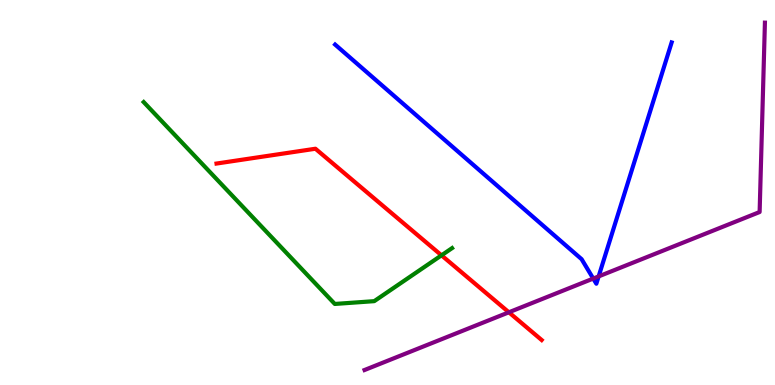[{'lines': ['blue', 'red'], 'intersections': []}, {'lines': ['green', 'red'], 'intersections': [{'x': 5.7, 'y': 3.37}]}, {'lines': ['purple', 'red'], 'intersections': [{'x': 6.57, 'y': 1.89}]}, {'lines': ['blue', 'green'], 'intersections': []}, {'lines': ['blue', 'purple'], 'intersections': [{'x': 7.65, 'y': 2.76}, {'x': 7.72, 'y': 2.82}]}, {'lines': ['green', 'purple'], 'intersections': []}]